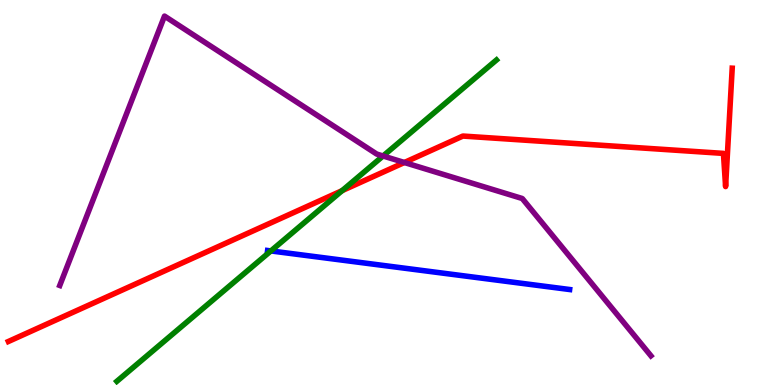[{'lines': ['blue', 'red'], 'intersections': []}, {'lines': ['green', 'red'], 'intersections': [{'x': 4.41, 'y': 5.05}]}, {'lines': ['purple', 'red'], 'intersections': [{'x': 5.22, 'y': 5.78}]}, {'lines': ['blue', 'green'], 'intersections': [{'x': 3.5, 'y': 3.48}]}, {'lines': ['blue', 'purple'], 'intersections': []}, {'lines': ['green', 'purple'], 'intersections': [{'x': 4.94, 'y': 5.95}]}]